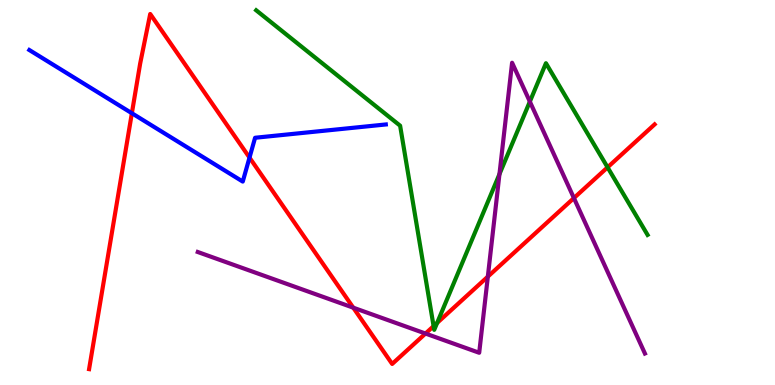[{'lines': ['blue', 'red'], 'intersections': [{'x': 1.7, 'y': 7.06}, {'x': 3.22, 'y': 5.91}]}, {'lines': ['green', 'red'], 'intersections': [{'x': 5.59, 'y': 1.53}, {'x': 5.64, 'y': 1.61}, {'x': 7.84, 'y': 5.65}]}, {'lines': ['purple', 'red'], 'intersections': [{'x': 4.56, 'y': 2.01}, {'x': 5.49, 'y': 1.34}, {'x': 6.29, 'y': 2.81}, {'x': 7.41, 'y': 4.86}]}, {'lines': ['blue', 'green'], 'intersections': []}, {'lines': ['blue', 'purple'], 'intersections': []}, {'lines': ['green', 'purple'], 'intersections': [{'x': 6.44, 'y': 5.48}, {'x': 6.84, 'y': 7.36}]}]